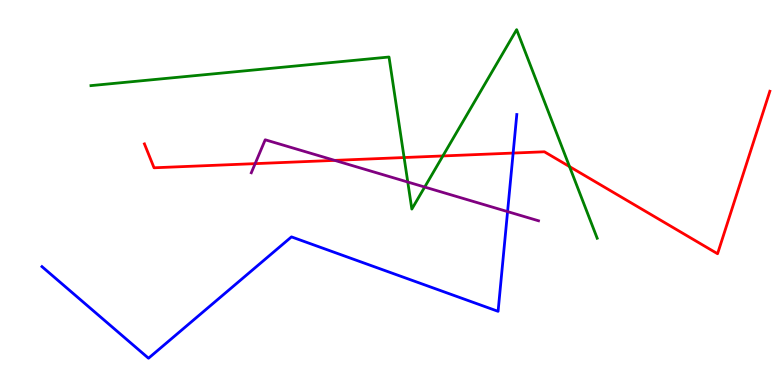[{'lines': ['blue', 'red'], 'intersections': [{'x': 6.62, 'y': 6.02}]}, {'lines': ['green', 'red'], 'intersections': [{'x': 5.21, 'y': 5.91}, {'x': 5.71, 'y': 5.95}, {'x': 7.35, 'y': 5.67}]}, {'lines': ['purple', 'red'], 'intersections': [{'x': 3.29, 'y': 5.75}, {'x': 4.32, 'y': 5.83}]}, {'lines': ['blue', 'green'], 'intersections': []}, {'lines': ['blue', 'purple'], 'intersections': [{'x': 6.55, 'y': 4.5}]}, {'lines': ['green', 'purple'], 'intersections': [{'x': 5.26, 'y': 5.27}, {'x': 5.48, 'y': 5.14}]}]